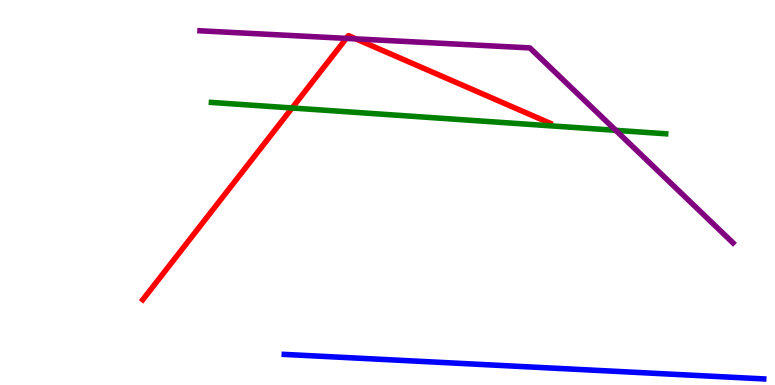[{'lines': ['blue', 'red'], 'intersections': []}, {'lines': ['green', 'red'], 'intersections': [{'x': 3.77, 'y': 7.2}]}, {'lines': ['purple', 'red'], 'intersections': [{'x': 4.47, 'y': 9.0}, {'x': 4.59, 'y': 8.99}]}, {'lines': ['blue', 'green'], 'intersections': []}, {'lines': ['blue', 'purple'], 'intersections': []}, {'lines': ['green', 'purple'], 'intersections': [{'x': 7.94, 'y': 6.61}]}]